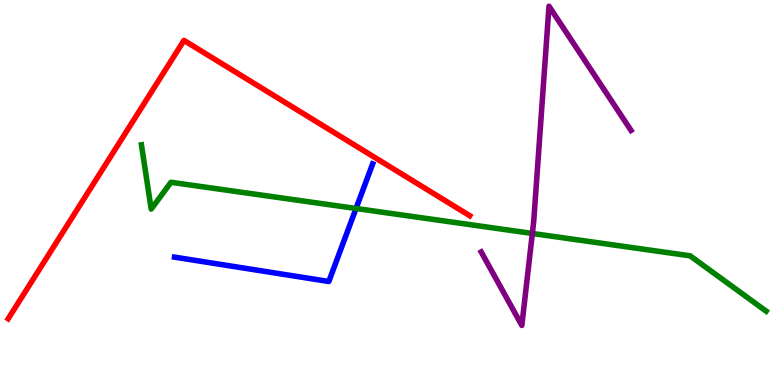[{'lines': ['blue', 'red'], 'intersections': []}, {'lines': ['green', 'red'], 'intersections': []}, {'lines': ['purple', 'red'], 'intersections': []}, {'lines': ['blue', 'green'], 'intersections': [{'x': 4.59, 'y': 4.58}]}, {'lines': ['blue', 'purple'], 'intersections': []}, {'lines': ['green', 'purple'], 'intersections': [{'x': 6.87, 'y': 3.94}]}]